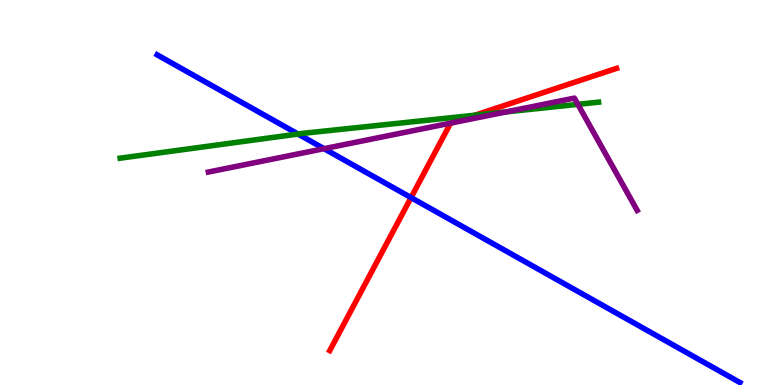[{'lines': ['blue', 'red'], 'intersections': [{'x': 5.3, 'y': 4.87}]}, {'lines': ['green', 'red'], 'intersections': [{'x': 6.13, 'y': 7.01}]}, {'lines': ['purple', 'red'], 'intersections': [{'x': 5.83, 'y': 6.81}]}, {'lines': ['blue', 'green'], 'intersections': [{'x': 3.85, 'y': 6.52}]}, {'lines': ['blue', 'purple'], 'intersections': [{'x': 4.18, 'y': 6.14}]}, {'lines': ['green', 'purple'], 'intersections': [{'x': 6.53, 'y': 7.09}, {'x': 7.46, 'y': 7.29}]}]